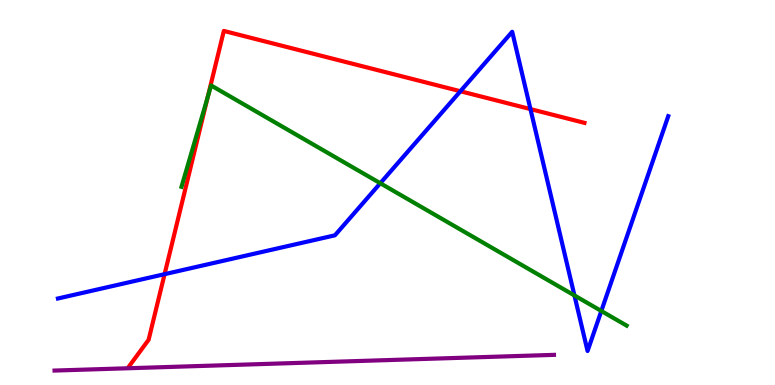[{'lines': ['blue', 'red'], 'intersections': [{'x': 2.12, 'y': 2.88}, {'x': 5.94, 'y': 7.63}, {'x': 6.84, 'y': 7.17}]}, {'lines': ['green', 'red'], 'intersections': [{'x': 2.68, 'y': 7.48}]}, {'lines': ['purple', 'red'], 'intersections': []}, {'lines': ['blue', 'green'], 'intersections': [{'x': 4.91, 'y': 5.24}, {'x': 7.41, 'y': 2.33}, {'x': 7.76, 'y': 1.92}]}, {'lines': ['blue', 'purple'], 'intersections': []}, {'lines': ['green', 'purple'], 'intersections': []}]